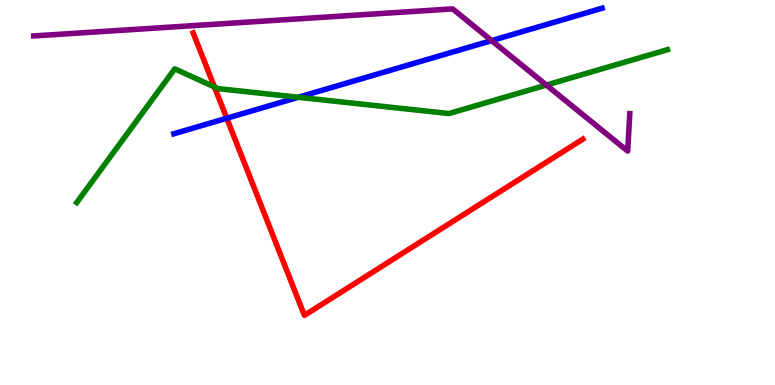[{'lines': ['blue', 'red'], 'intersections': [{'x': 2.93, 'y': 6.93}]}, {'lines': ['green', 'red'], 'intersections': [{'x': 2.77, 'y': 7.74}]}, {'lines': ['purple', 'red'], 'intersections': []}, {'lines': ['blue', 'green'], 'intersections': [{'x': 3.85, 'y': 7.47}]}, {'lines': ['blue', 'purple'], 'intersections': [{'x': 6.34, 'y': 8.95}]}, {'lines': ['green', 'purple'], 'intersections': [{'x': 7.05, 'y': 7.79}]}]